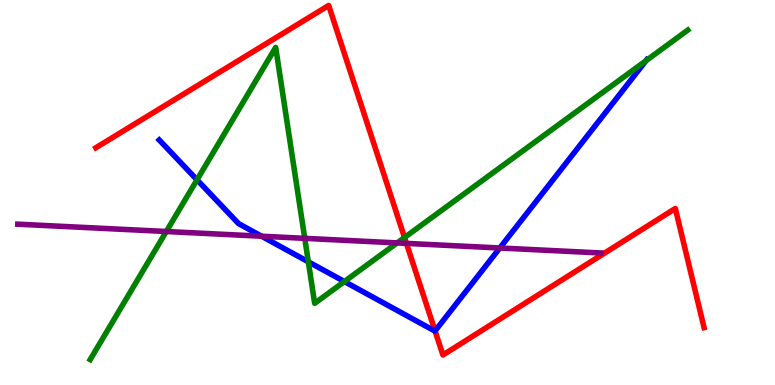[{'lines': ['blue', 'red'], 'intersections': [{'x': 5.61, 'y': 1.4}]}, {'lines': ['green', 'red'], 'intersections': [{'x': 5.22, 'y': 3.83}]}, {'lines': ['purple', 'red'], 'intersections': [{'x': 5.24, 'y': 3.68}]}, {'lines': ['blue', 'green'], 'intersections': [{'x': 2.54, 'y': 5.33}, {'x': 3.98, 'y': 3.2}, {'x': 4.44, 'y': 2.69}, {'x': 8.33, 'y': 8.42}]}, {'lines': ['blue', 'purple'], 'intersections': [{'x': 3.38, 'y': 3.86}, {'x': 6.45, 'y': 3.56}]}, {'lines': ['green', 'purple'], 'intersections': [{'x': 2.15, 'y': 3.99}, {'x': 3.93, 'y': 3.81}, {'x': 5.12, 'y': 3.69}]}]